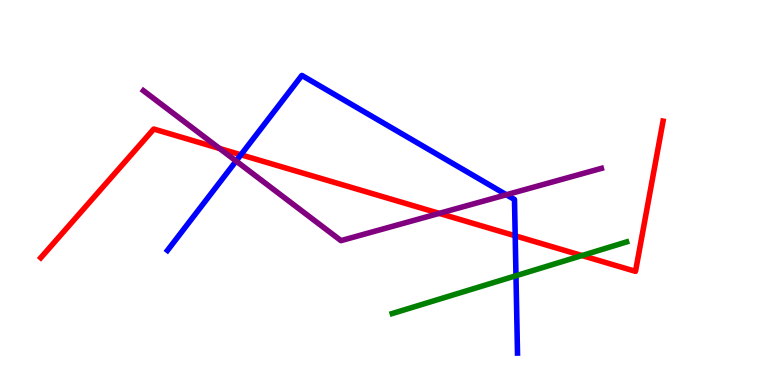[{'lines': ['blue', 'red'], 'intersections': [{'x': 3.11, 'y': 5.98}, {'x': 6.65, 'y': 3.88}]}, {'lines': ['green', 'red'], 'intersections': [{'x': 7.51, 'y': 3.36}]}, {'lines': ['purple', 'red'], 'intersections': [{'x': 2.83, 'y': 6.14}, {'x': 5.67, 'y': 4.46}]}, {'lines': ['blue', 'green'], 'intersections': [{'x': 6.66, 'y': 2.84}]}, {'lines': ['blue', 'purple'], 'intersections': [{'x': 3.05, 'y': 5.82}, {'x': 6.53, 'y': 4.94}]}, {'lines': ['green', 'purple'], 'intersections': []}]